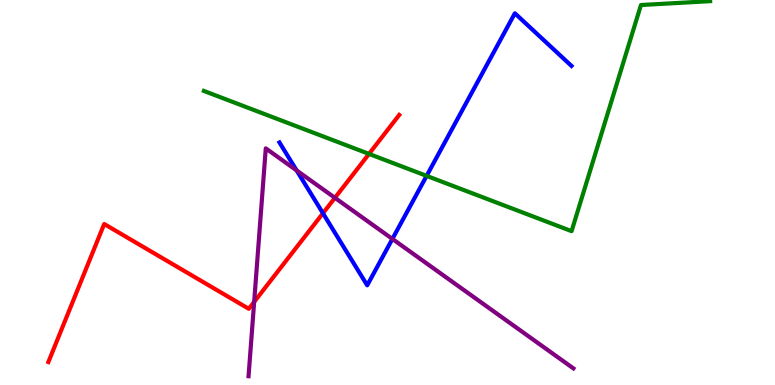[{'lines': ['blue', 'red'], 'intersections': [{'x': 4.17, 'y': 4.46}]}, {'lines': ['green', 'red'], 'intersections': [{'x': 4.76, 'y': 6.0}]}, {'lines': ['purple', 'red'], 'intersections': [{'x': 3.28, 'y': 2.16}, {'x': 4.32, 'y': 4.86}]}, {'lines': ['blue', 'green'], 'intersections': [{'x': 5.5, 'y': 5.43}]}, {'lines': ['blue', 'purple'], 'intersections': [{'x': 3.83, 'y': 5.57}, {'x': 5.06, 'y': 3.79}]}, {'lines': ['green', 'purple'], 'intersections': []}]